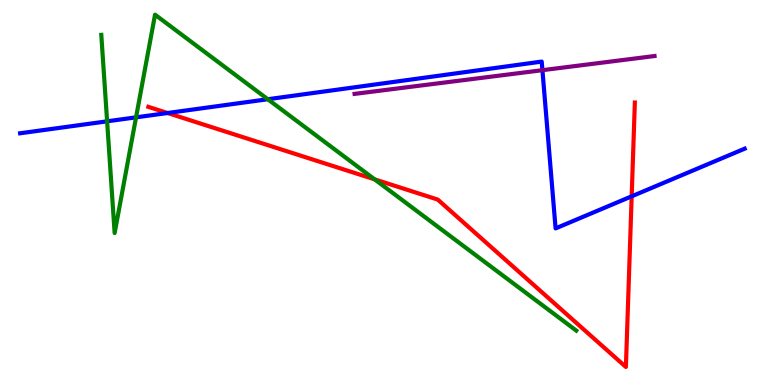[{'lines': ['blue', 'red'], 'intersections': [{'x': 2.16, 'y': 7.06}, {'x': 8.15, 'y': 4.9}]}, {'lines': ['green', 'red'], 'intersections': [{'x': 4.83, 'y': 5.34}]}, {'lines': ['purple', 'red'], 'intersections': []}, {'lines': ['blue', 'green'], 'intersections': [{'x': 1.38, 'y': 6.85}, {'x': 1.76, 'y': 6.95}, {'x': 3.46, 'y': 7.42}]}, {'lines': ['blue', 'purple'], 'intersections': [{'x': 7.0, 'y': 8.18}]}, {'lines': ['green', 'purple'], 'intersections': []}]